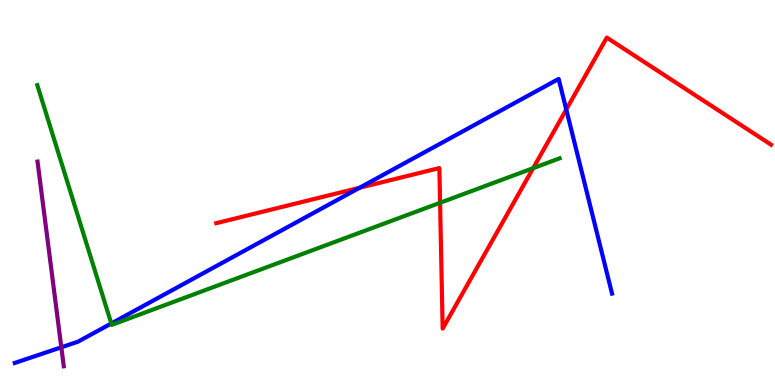[{'lines': ['blue', 'red'], 'intersections': [{'x': 4.64, 'y': 5.12}, {'x': 7.31, 'y': 7.16}]}, {'lines': ['green', 'red'], 'intersections': [{'x': 5.68, 'y': 4.73}, {'x': 6.88, 'y': 5.63}]}, {'lines': ['purple', 'red'], 'intersections': []}, {'lines': ['blue', 'green'], 'intersections': [{'x': 1.44, 'y': 1.6}]}, {'lines': ['blue', 'purple'], 'intersections': [{'x': 0.791, 'y': 0.979}]}, {'lines': ['green', 'purple'], 'intersections': []}]